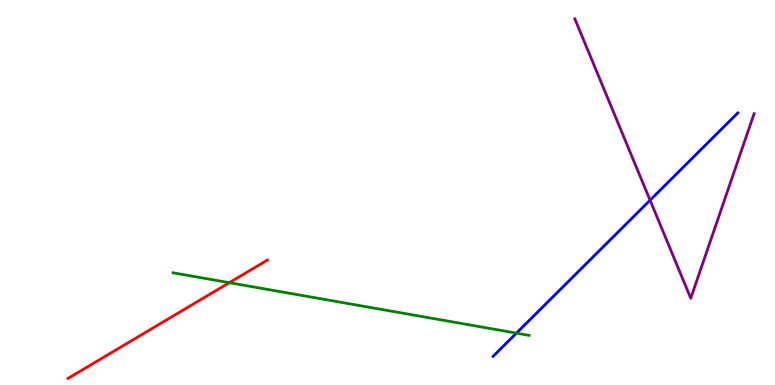[{'lines': ['blue', 'red'], 'intersections': []}, {'lines': ['green', 'red'], 'intersections': [{'x': 2.96, 'y': 2.66}]}, {'lines': ['purple', 'red'], 'intersections': []}, {'lines': ['blue', 'green'], 'intersections': [{'x': 6.66, 'y': 1.35}]}, {'lines': ['blue', 'purple'], 'intersections': [{'x': 8.39, 'y': 4.8}]}, {'lines': ['green', 'purple'], 'intersections': []}]